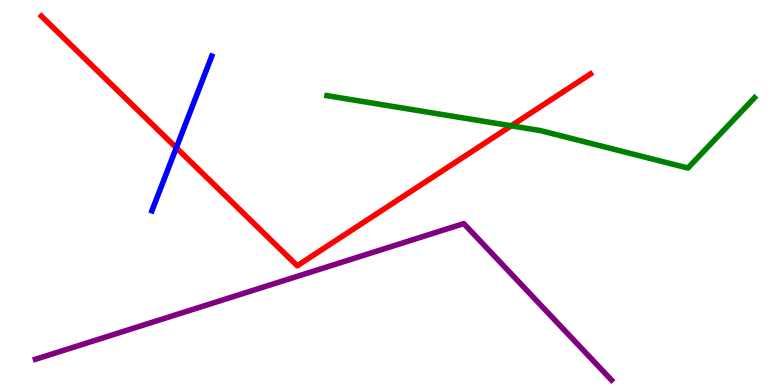[{'lines': ['blue', 'red'], 'intersections': [{'x': 2.27, 'y': 6.16}]}, {'lines': ['green', 'red'], 'intersections': [{'x': 6.6, 'y': 6.73}]}, {'lines': ['purple', 'red'], 'intersections': []}, {'lines': ['blue', 'green'], 'intersections': []}, {'lines': ['blue', 'purple'], 'intersections': []}, {'lines': ['green', 'purple'], 'intersections': []}]